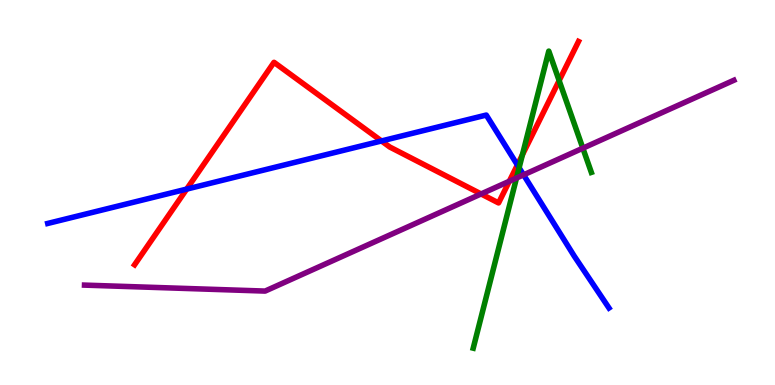[{'lines': ['blue', 'red'], 'intersections': [{'x': 2.41, 'y': 5.09}, {'x': 4.92, 'y': 6.34}, {'x': 6.68, 'y': 5.72}]}, {'lines': ['green', 'red'], 'intersections': [{'x': 6.74, 'y': 5.98}, {'x': 7.21, 'y': 7.91}]}, {'lines': ['purple', 'red'], 'intersections': [{'x': 6.21, 'y': 4.96}, {'x': 6.57, 'y': 5.29}]}, {'lines': ['blue', 'green'], 'intersections': [{'x': 6.7, 'y': 5.64}]}, {'lines': ['blue', 'purple'], 'intersections': [{'x': 6.76, 'y': 5.46}]}, {'lines': ['green', 'purple'], 'intersections': [{'x': 6.66, 'y': 5.38}, {'x': 7.52, 'y': 6.15}]}]